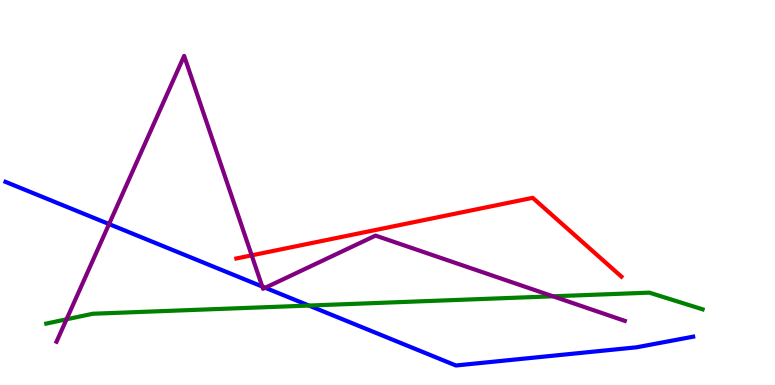[{'lines': ['blue', 'red'], 'intersections': []}, {'lines': ['green', 'red'], 'intersections': []}, {'lines': ['purple', 'red'], 'intersections': [{'x': 3.25, 'y': 3.37}]}, {'lines': ['blue', 'green'], 'intersections': [{'x': 3.99, 'y': 2.06}]}, {'lines': ['blue', 'purple'], 'intersections': [{'x': 1.41, 'y': 4.18}, {'x': 3.38, 'y': 2.56}, {'x': 3.42, 'y': 2.53}]}, {'lines': ['green', 'purple'], 'intersections': [{'x': 0.859, 'y': 1.71}, {'x': 7.14, 'y': 2.3}]}]